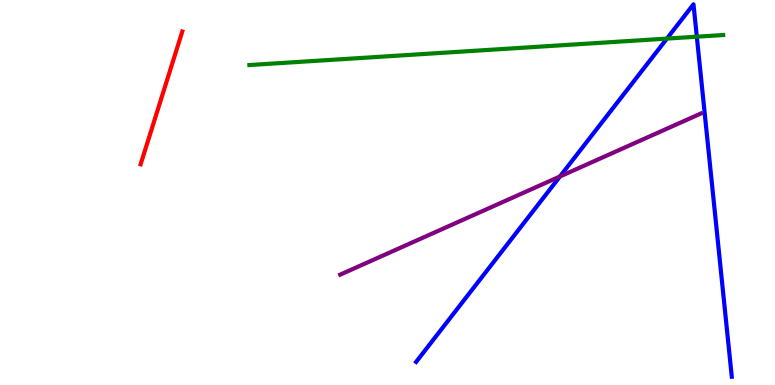[{'lines': ['blue', 'red'], 'intersections': []}, {'lines': ['green', 'red'], 'intersections': []}, {'lines': ['purple', 'red'], 'intersections': []}, {'lines': ['blue', 'green'], 'intersections': [{'x': 8.61, 'y': 9.0}, {'x': 8.99, 'y': 9.05}]}, {'lines': ['blue', 'purple'], 'intersections': [{'x': 7.23, 'y': 5.42}]}, {'lines': ['green', 'purple'], 'intersections': []}]